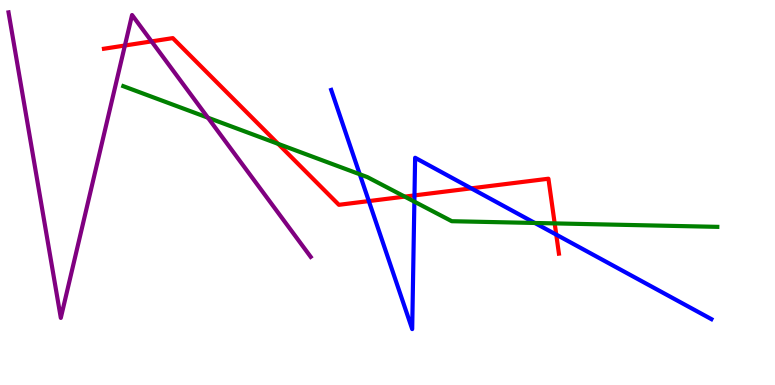[{'lines': ['blue', 'red'], 'intersections': [{'x': 4.76, 'y': 4.78}, {'x': 5.35, 'y': 4.92}, {'x': 6.08, 'y': 5.11}, {'x': 7.18, 'y': 3.91}]}, {'lines': ['green', 'red'], 'intersections': [{'x': 3.59, 'y': 6.26}, {'x': 5.22, 'y': 4.89}, {'x': 7.16, 'y': 4.2}]}, {'lines': ['purple', 'red'], 'intersections': [{'x': 1.61, 'y': 8.82}, {'x': 1.96, 'y': 8.92}]}, {'lines': ['blue', 'green'], 'intersections': [{'x': 4.64, 'y': 5.47}, {'x': 5.35, 'y': 4.76}, {'x': 6.9, 'y': 4.21}]}, {'lines': ['blue', 'purple'], 'intersections': []}, {'lines': ['green', 'purple'], 'intersections': [{'x': 2.68, 'y': 6.94}]}]